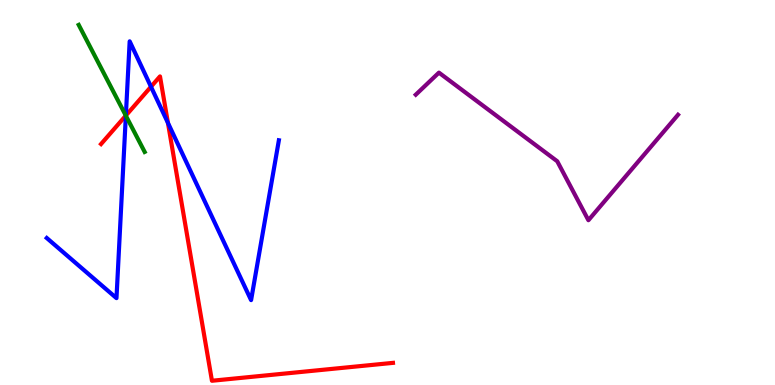[{'lines': ['blue', 'red'], 'intersections': [{'x': 1.62, 'y': 7.0}, {'x': 1.95, 'y': 7.75}, {'x': 2.17, 'y': 6.81}]}, {'lines': ['green', 'red'], 'intersections': [{'x': 1.62, 'y': 7.0}]}, {'lines': ['purple', 'red'], 'intersections': []}, {'lines': ['blue', 'green'], 'intersections': [{'x': 1.62, 'y': 7.0}]}, {'lines': ['blue', 'purple'], 'intersections': []}, {'lines': ['green', 'purple'], 'intersections': []}]